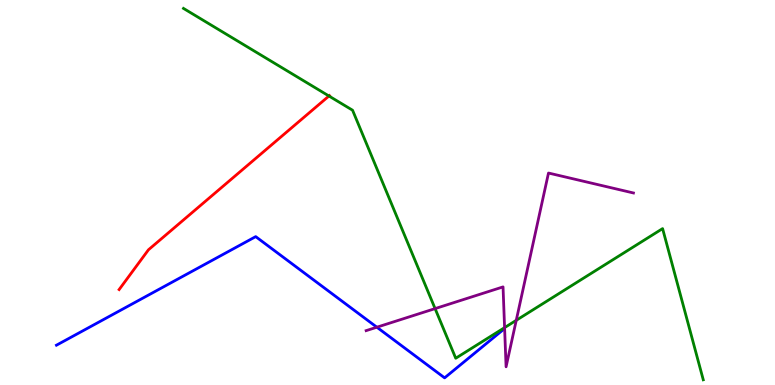[{'lines': ['blue', 'red'], 'intersections': []}, {'lines': ['green', 'red'], 'intersections': [{'x': 4.24, 'y': 7.51}]}, {'lines': ['purple', 'red'], 'intersections': []}, {'lines': ['blue', 'green'], 'intersections': []}, {'lines': ['blue', 'purple'], 'intersections': [{'x': 4.86, 'y': 1.5}]}, {'lines': ['green', 'purple'], 'intersections': [{'x': 5.61, 'y': 1.98}, {'x': 6.51, 'y': 1.49}, {'x': 6.66, 'y': 1.68}]}]